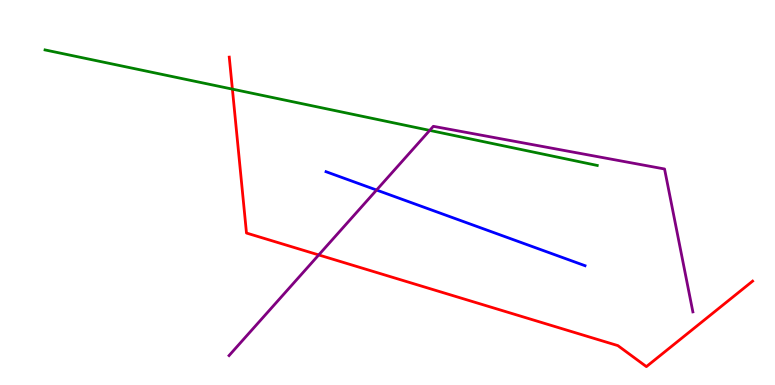[{'lines': ['blue', 'red'], 'intersections': []}, {'lines': ['green', 'red'], 'intersections': [{'x': 3.0, 'y': 7.69}]}, {'lines': ['purple', 'red'], 'intersections': [{'x': 4.11, 'y': 3.38}]}, {'lines': ['blue', 'green'], 'intersections': []}, {'lines': ['blue', 'purple'], 'intersections': [{'x': 4.86, 'y': 5.06}]}, {'lines': ['green', 'purple'], 'intersections': [{'x': 5.54, 'y': 6.61}]}]